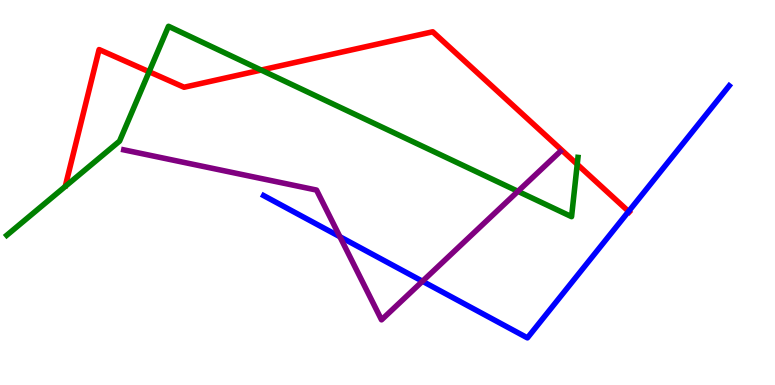[{'lines': ['blue', 'red'], 'intersections': [{'x': 8.11, 'y': 4.51}]}, {'lines': ['green', 'red'], 'intersections': [{'x': 1.92, 'y': 8.14}, {'x': 3.37, 'y': 8.18}, {'x': 7.45, 'y': 5.73}]}, {'lines': ['purple', 'red'], 'intersections': []}, {'lines': ['blue', 'green'], 'intersections': []}, {'lines': ['blue', 'purple'], 'intersections': [{'x': 4.39, 'y': 3.85}, {'x': 5.45, 'y': 2.69}]}, {'lines': ['green', 'purple'], 'intersections': [{'x': 6.68, 'y': 5.03}]}]